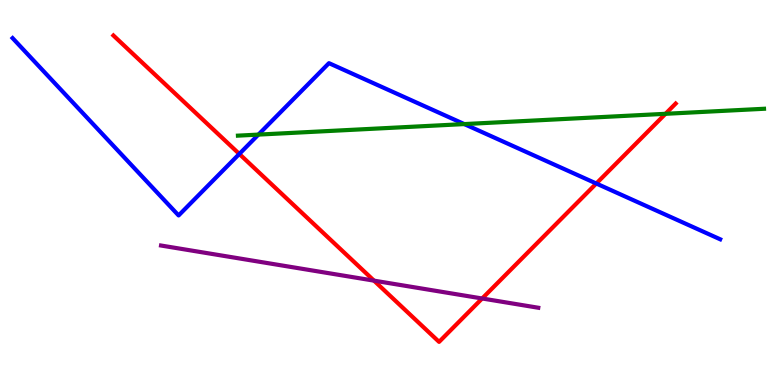[{'lines': ['blue', 'red'], 'intersections': [{'x': 3.09, 'y': 6.0}, {'x': 7.69, 'y': 5.23}]}, {'lines': ['green', 'red'], 'intersections': [{'x': 8.59, 'y': 7.04}]}, {'lines': ['purple', 'red'], 'intersections': [{'x': 4.83, 'y': 2.71}, {'x': 6.22, 'y': 2.25}]}, {'lines': ['blue', 'green'], 'intersections': [{'x': 3.33, 'y': 6.5}, {'x': 5.99, 'y': 6.78}]}, {'lines': ['blue', 'purple'], 'intersections': []}, {'lines': ['green', 'purple'], 'intersections': []}]